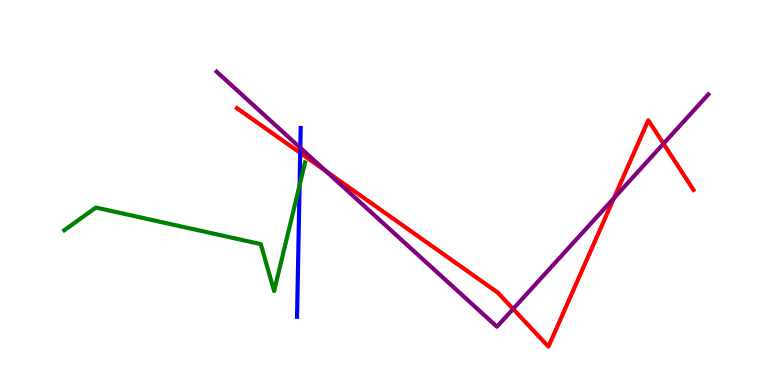[{'lines': ['blue', 'red'], 'intersections': [{'x': 3.87, 'y': 6.03}]}, {'lines': ['green', 'red'], 'intersections': []}, {'lines': ['purple', 'red'], 'intersections': [{'x': 4.2, 'y': 5.56}, {'x': 6.62, 'y': 1.98}, {'x': 7.92, 'y': 4.85}, {'x': 8.56, 'y': 6.27}]}, {'lines': ['blue', 'green'], 'intersections': [{'x': 3.87, 'y': 5.19}]}, {'lines': ['blue', 'purple'], 'intersections': [{'x': 3.87, 'y': 6.16}]}, {'lines': ['green', 'purple'], 'intersections': []}]